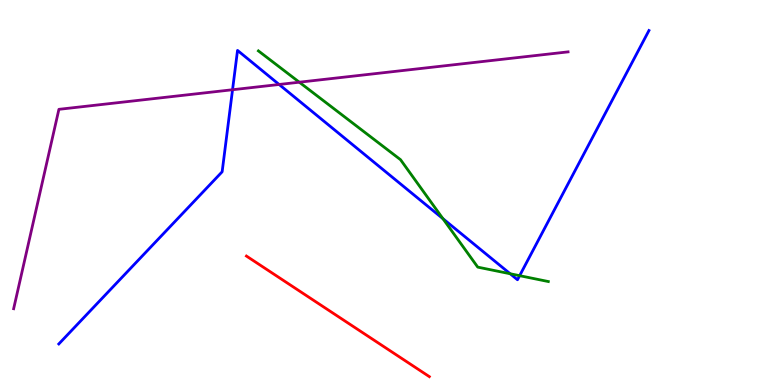[{'lines': ['blue', 'red'], 'intersections': []}, {'lines': ['green', 'red'], 'intersections': []}, {'lines': ['purple', 'red'], 'intersections': []}, {'lines': ['blue', 'green'], 'intersections': [{'x': 5.72, 'y': 4.32}, {'x': 6.58, 'y': 2.89}, {'x': 6.7, 'y': 2.84}]}, {'lines': ['blue', 'purple'], 'intersections': [{'x': 3.0, 'y': 7.67}, {'x': 3.6, 'y': 7.81}]}, {'lines': ['green', 'purple'], 'intersections': [{'x': 3.86, 'y': 7.86}]}]